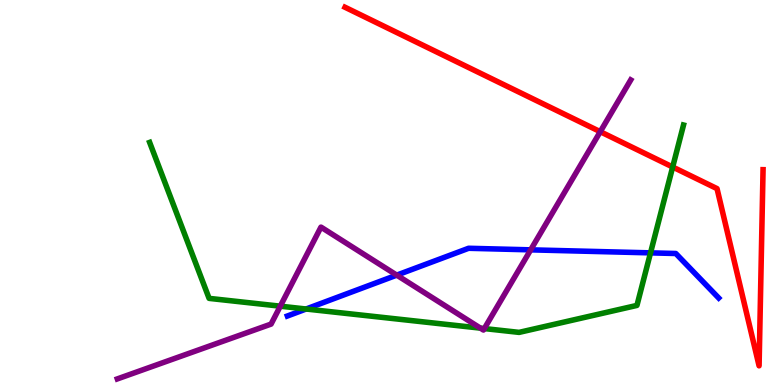[{'lines': ['blue', 'red'], 'intersections': []}, {'lines': ['green', 'red'], 'intersections': [{'x': 8.68, 'y': 5.66}]}, {'lines': ['purple', 'red'], 'intersections': [{'x': 7.75, 'y': 6.58}]}, {'lines': ['blue', 'green'], 'intersections': [{'x': 3.95, 'y': 1.97}, {'x': 8.39, 'y': 3.43}]}, {'lines': ['blue', 'purple'], 'intersections': [{'x': 5.12, 'y': 2.85}, {'x': 6.85, 'y': 3.51}]}, {'lines': ['green', 'purple'], 'intersections': [{'x': 3.62, 'y': 2.05}, {'x': 6.2, 'y': 1.48}, {'x': 6.25, 'y': 1.47}]}]